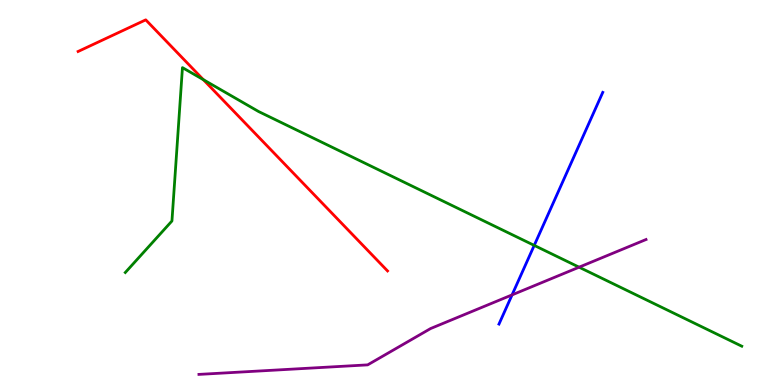[{'lines': ['blue', 'red'], 'intersections': []}, {'lines': ['green', 'red'], 'intersections': [{'x': 2.62, 'y': 7.93}]}, {'lines': ['purple', 'red'], 'intersections': []}, {'lines': ['blue', 'green'], 'intersections': [{'x': 6.89, 'y': 3.63}]}, {'lines': ['blue', 'purple'], 'intersections': [{'x': 6.61, 'y': 2.34}]}, {'lines': ['green', 'purple'], 'intersections': [{'x': 7.47, 'y': 3.06}]}]